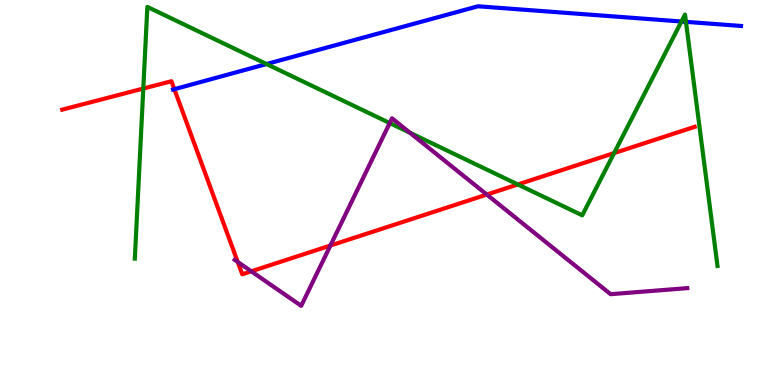[{'lines': ['blue', 'red'], 'intersections': [{'x': 2.25, 'y': 7.68}]}, {'lines': ['green', 'red'], 'intersections': [{'x': 1.85, 'y': 7.7}, {'x': 6.68, 'y': 5.21}, {'x': 7.92, 'y': 6.02}]}, {'lines': ['purple', 'red'], 'intersections': [{'x': 3.07, 'y': 3.2}, {'x': 3.24, 'y': 2.95}, {'x': 4.26, 'y': 3.62}, {'x': 6.28, 'y': 4.95}]}, {'lines': ['blue', 'green'], 'intersections': [{'x': 3.44, 'y': 8.34}, {'x': 8.79, 'y': 9.44}, {'x': 8.85, 'y': 9.43}]}, {'lines': ['blue', 'purple'], 'intersections': []}, {'lines': ['green', 'purple'], 'intersections': [{'x': 5.03, 'y': 6.8}, {'x': 5.29, 'y': 6.55}]}]